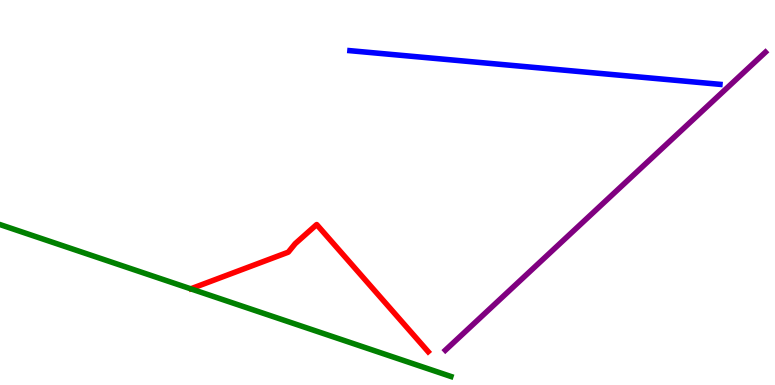[{'lines': ['blue', 'red'], 'intersections': []}, {'lines': ['green', 'red'], 'intersections': []}, {'lines': ['purple', 'red'], 'intersections': []}, {'lines': ['blue', 'green'], 'intersections': []}, {'lines': ['blue', 'purple'], 'intersections': []}, {'lines': ['green', 'purple'], 'intersections': []}]